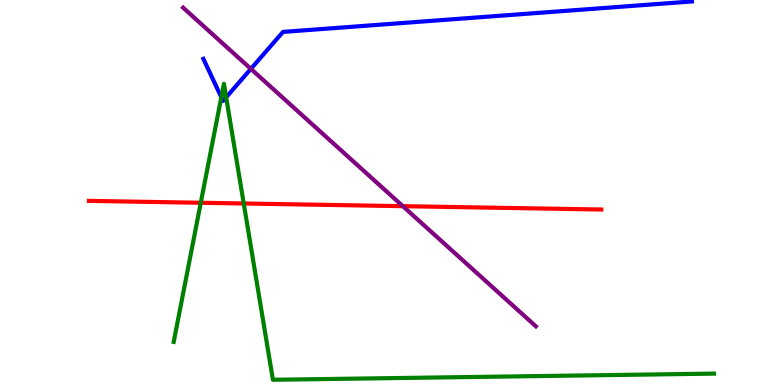[{'lines': ['blue', 'red'], 'intersections': []}, {'lines': ['green', 'red'], 'intersections': [{'x': 2.59, 'y': 4.73}, {'x': 3.15, 'y': 4.71}]}, {'lines': ['purple', 'red'], 'intersections': [{'x': 5.2, 'y': 4.64}]}, {'lines': ['blue', 'green'], 'intersections': [{'x': 2.86, 'y': 7.47}, {'x': 2.92, 'y': 7.47}]}, {'lines': ['blue', 'purple'], 'intersections': [{'x': 3.24, 'y': 8.21}]}, {'lines': ['green', 'purple'], 'intersections': []}]